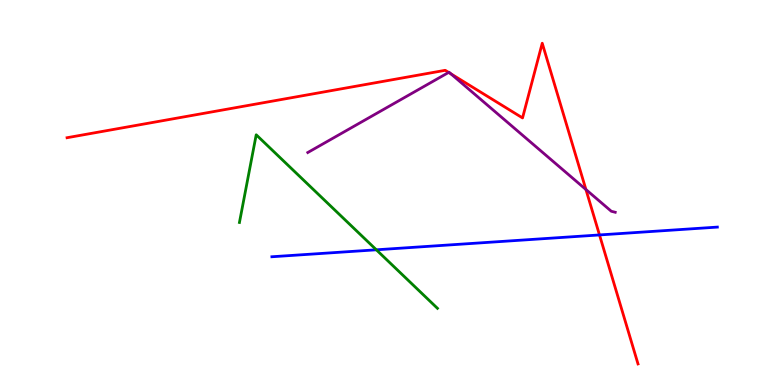[{'lines': ['blue', 'red'], 'intersections': [{'x': 7.74, 'y': 3.9}]}, {'lines': ['green', 'red'], 'intersections': []}, {'lines': ['purple', 'red'], 'intersections': [{'x': 5.79, 'y': 8.12}, {'x': 5.82, 'y': 8.08}, {'x': 7.56, 'y': 5.08}]}, {'lines': ['blue', 'green'], 'intersections': [{'x': 4.86, 'y': 3.51}]}, {'lines': ['blue', 'purple'], 'intersections': []}, {'lines': ['green', 'purple'], 'intersections': []}]